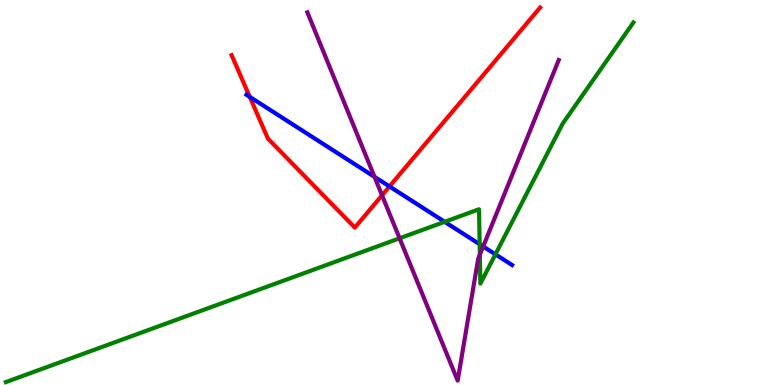[{'lines': ['blue', 'red'], 'intersections': [{'x': 3.22, 'y': 7.48}, {'x': 5.03, 'y': 5.16}]}, {'lines': ['green', 'red'], 'intersections': []}, {'lines': ['purple', 'red'], 'intersections': [{'x': 4.93, 'y': 4.93}]}, {'lines': ['blue', 'green'], 'intersections': [{'x': 5.74, 'y': 4.24}, {'x': 6.19, 'y': 3.66}, {'x': 6.39, 'y': 3.39}]}, {'lines': ['blue', 'purple'], 'intersections': [{'x': 4.83, 'y': 5.41}, {'x': 6.23, 'y': 3.6}]}, {'lines': ['green', 'purple'], 'intersections': [{'x': 5.16, 'y': 3.81}, {'x': 6.19, 'y': 3.38}]}]